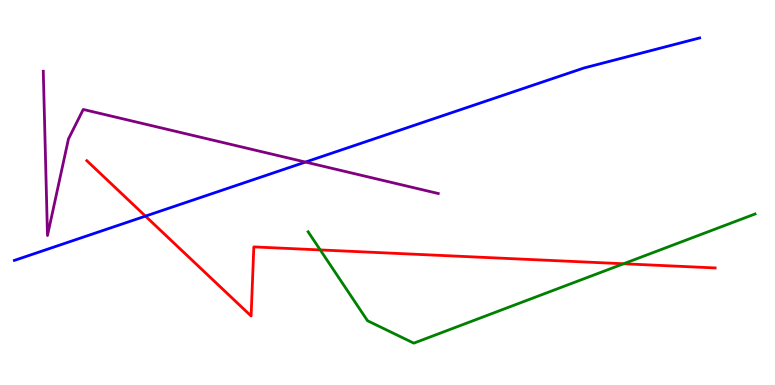[{'lines': ['blue', 'red'], 'intersections': [{'x': 1.88, 'y': 4.39}]}, {'lines': ['green', 'red'], 'intersections': [{'x': 4.13, 'y': 3.51}, {'x': 8.05, 'y': 3.15}]}, {'lines': ['purple', 'red'], 'intersections': []}, {'lines': ['blue', 'green'], 'intersections': []}, {'lines': ['blue', 'purple'], 'intersections': [{'x': 3.94, 'y': 5.79}]}, {'lines': ['green', 'purple'], 'intersections': []}]